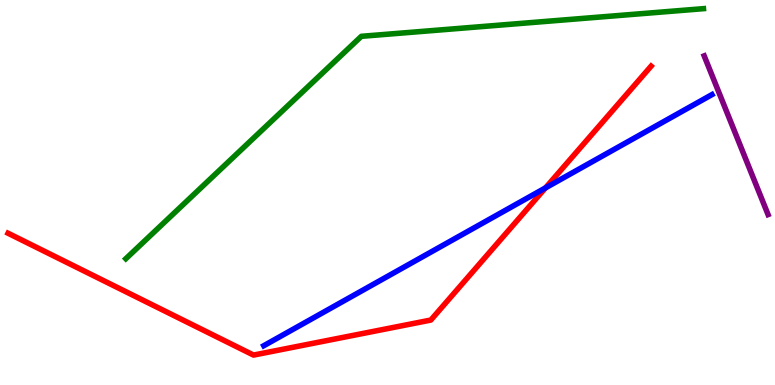[{'lines': ['blue', 'red'], 'intersections': [{'x': 7.04, 'y': 5.12}]}, {'lines': ['green', 'red'], 'intersections': []}, {'lines': ['purple', 'red'], 'intersections': []}, {'lines': ['blue', 'green'], 'intersections': []}, {'lines': ['blue', 'purple'], 'intersections': []}, {'lines': ['green', 'purple'], 'intersections': []}]